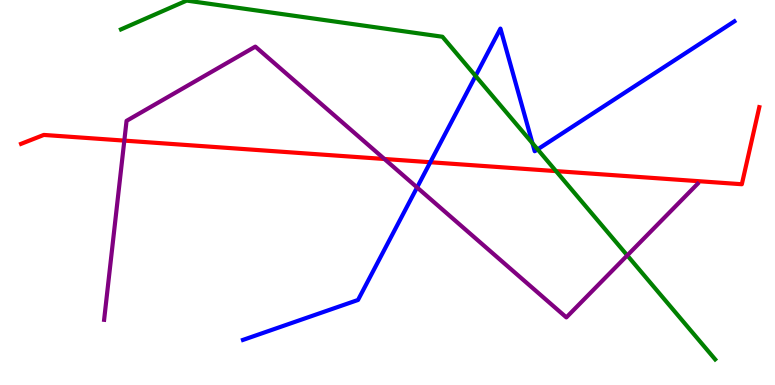[{'lines': ['blue', 'red'], 'intersections': [{'x': 5.55, 'y': 5.79}]}, {'lines': ['green', 'red'], 'intersections': [{'x': 7.17, 'y': 5.56}]}, {'lines': ['purple', 'red'], 'intersections': [{'x': 1.6, 'y': 6.35}, {'x': 4.96, 'y': 5.87}]}, {'lines': ['blue', 'green'], 'intersections': [{'x': 6.14, 'y': 8.03}, {'x': 6.87, 'y': 6.28}, {'x': 6.94, 'y': 6.12}]}, {'lines': ['blue', 'purple'], 'intersections': [{'x': 5.38, 'y': 5.13}]}, {'lines': ['green', 'purple'], 'intersections': [{'x': 8.09, 'y': 3.37}]}]